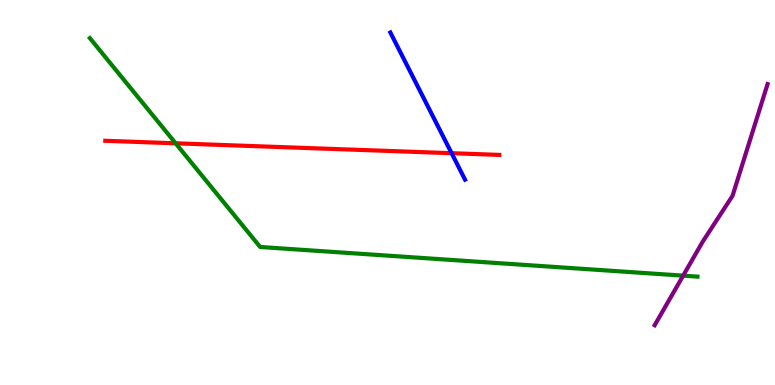[{'lines': ['blue', 'red'], 'intersections': [{'x': 5.83, 'y': 6.02}]}, {'lines': ['green', 'red'], 'intersections': [{'x': 2.27, 'y': 6.28}]}, {'lines': ['purple', 'red'], 'intersections': []}, {'lines': ['blue', 'green'], 'intersections': []}, {'lines': ['blue', 'purple'], 'intersections': []}, {'lines': ['green', 'purple'], 'intersections': [{'x': 8.81, 'y': 2.84}]}]